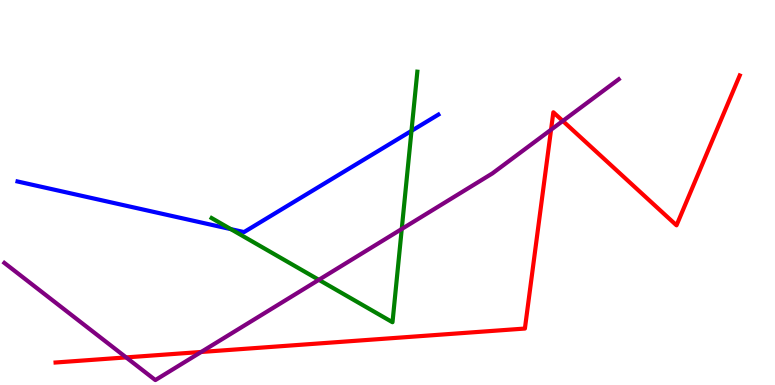[{'lines': ['blue', 'red'], 'intersections': []}, {'lines': ['green', 'red'], 'intersections': []}, {'lines': ['purple', 'red'], 'intersections': [{'x': 1.63, 'y': 0.717}, {'x': 2.6, 'y': 0.858}, {'x': 7.11, 'y': 6.63}, {'x': 7.26, 'y': 6.86}]}, {'lines': ['blue', 'green'], 'intersections': [{'x': 2.98, 'y': 4.05}, {'x': 5.31, 'y': 6.6}]}, {'lines': ['blue', 'purple'], 'intersections': []}, {'lines': ['green', 'purple'], 'intersections': [{'x': 4.11, 'y': 2.73}, {'x': 5.18, 'y': 4.05}]}]